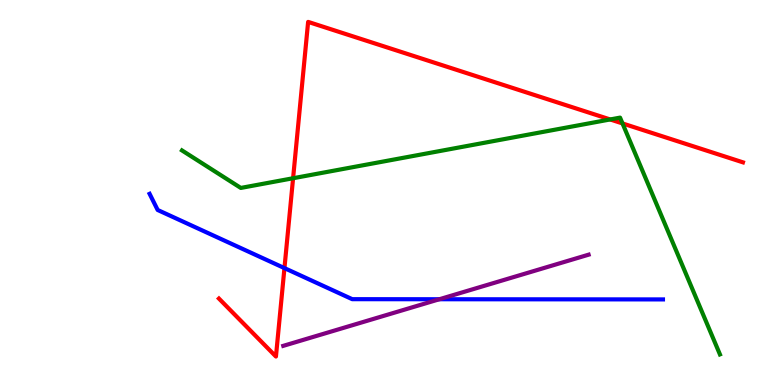[{'lines': ['blue', 'red'], 'intersections': [{'x': 3.67, 'y': 3.04}]}, {'lines': ['green', 'red'], 'intersections': [{'x': 3.78, 'y': 5.37}, {'x': 7.87, 'y': 6.9}, {'x': 8.03, 'y': 6.79}]}, {'lines': ['purple', 'red'], 'intersections': []}, {'lines': ['blue', 'green'], 'intersections': []}, {'lines': ['blue', 'purple'], 'intersections': [{'x': 5.67, 'y': 2.23}]}, {'lines': ['green', 'purple'], 'intersections': []}]